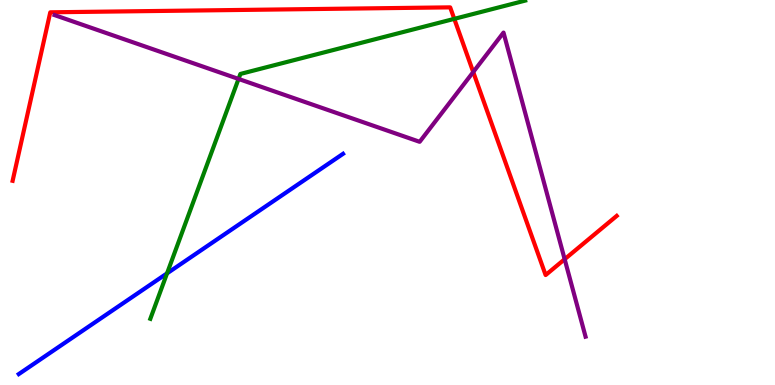[{'lines': ['blue', 'red'], 'intersections': []}, {'lines': ['green', 'red'], 'intersections': [{'x': 5.86, 'y': 9.51}]}, {'lines': ['purple', 'red'], 'intersections': [{'x': 6.11, 'y': 8.13}, {'x': 7.29, 'y': 3.27}]}, {'lines': ['blue', 'green'], 'intersections': [{'x': 2.16, 'y': 2.9}]}, {'lines': ['blue', 'purple'], 'intersections': []}, {'lines': ['green', 'purple'], 'intersections': [{'x': 3.08, 'y': 7.95}]}]